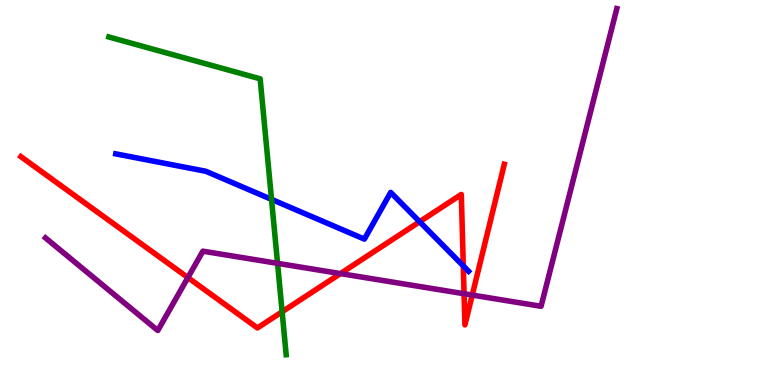[{'lines': ['blue', 'red'], 'intersections': [{'x': 5.41, 'y': 4.24}, {'x': 5.98, 'y': 3.09}]}, {'lines': ['green', 'red'], 'intersections': [{'x': 3.64, 'y': 1.9}]}, {'lines': ['purple', 'red'], 'intersections': [{'x': 2.42, 'y': 2.79}, {'x': 4.39, 'y': 2.89}, {'x': 5.99, 'y': 2.37}, {'x': 6.09, 'y': 2.34}]}, {'lines': ['blue', 'green'], 'intersections': [{'x': 3.5, 'y': 4.82}]}, {'lines': ['blue', 'purple'], 'intersections': []}, {'lines': ['green', 'purple'], 'intersections': [{'x': 3.58, 'y': 3.16}]}]